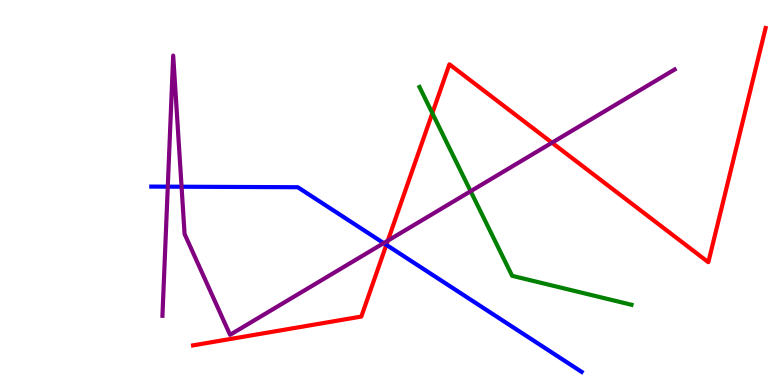[{'lines': ['blue', 'red'], 'intersections': [{'x': 4.99, 'y': 3.64}]}, {'lines': ['green', 'red'], 'intersections': [{'x': 5.58, 'y': 7.06}]}, {'lines': ['purple', 'red'], 'intersections': [{'x': 5.0, 'y': 3.75}, {'x': 7.12, 'y': 6.29}]}, {'lines': ['blue', 'green'], 'intersections': []}, {'lines': ['blue', 'purple'], 'intersections': [{'x': 2.16, 'y': 5.15}, {'x': 2.34, 'y': 5.15}, {'x': 4.95, 'y': 3.69}]}, {'lines': ['green', 'purple'], 'intersections': [{'x': 6.07, 'y': 5.03}]}]